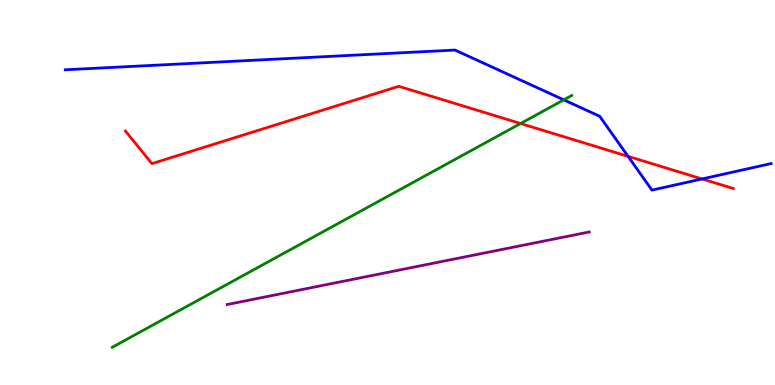[{'lines': ['blue', 'red'], 'intersections': [{'x': 8.1, 'y': 5.94}, {'x': 9.06, 'y': 5.35}]}, {'lines': ['green', 'red'], 'intersections': [{'x': 6.72, 'y': 6.79}]}, {'lines': ['purple', 'red'], 'intersections': []}, {'lines': ['blue', 'green'], 'intersections': [{'x': 7.27, 'y': 7.41}]}, {'lines': ['blue', 'purple'], 'intersections': []}, {'lines': ['green', 'purple'], 'intersections': []}]